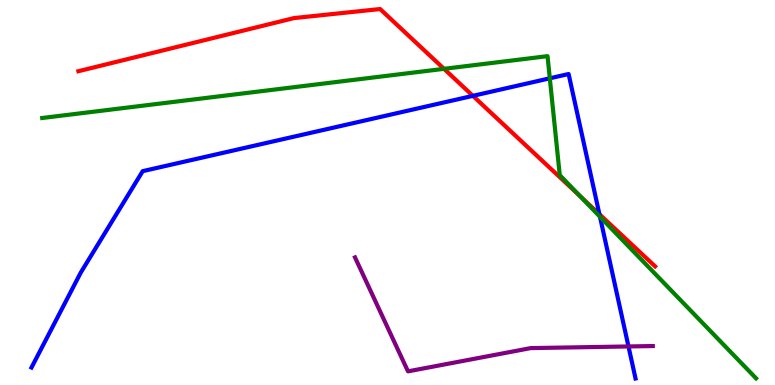[{'lines': ['blue', 'red'], 'intersections': [{'x': 6.1, 'y': 7.51}, {'x': 7.73, 'y': 4.43}]}, {'lines': ['green', 'red'], 'intersections': [{'x': 5.73, 'y': 8.21}, {'x': 7.48, 'y': 4.91}]}, {'lines': ['purple', 'red'], 'intersections': []}, {'lines': ['blue', 'green'], 'intersections': [{'x': 7.09, 'y': 7.97}, {'x': 7.74, 'y': 4.37}]}, {'lines': ['blue', 'purple'], 'intersections': [{'x': 8.11, 'y': 1.0}]}, {'lines': ['green', 'purple'], 'intersections': []}]